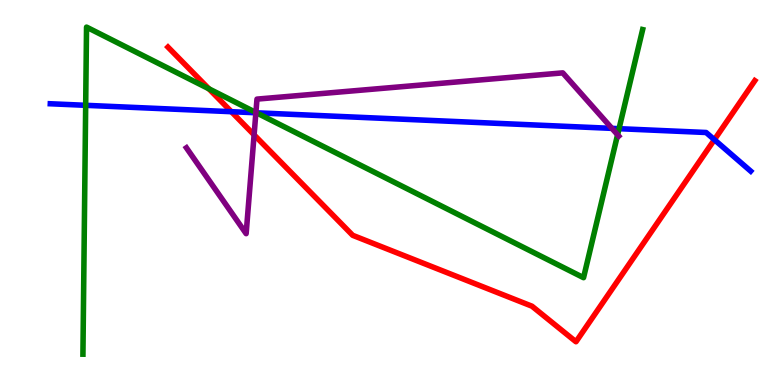[{'lines': ['blue', 'red'], 'intersections': [{'x': 2.99, 'y': 7.1}, {'x': 9.22, 'y': 6.37}]}, {'lines': ['green', 'red'], 'intersections': [{'x': 2.7, 'y': 7.69}]}, {'lines': ['purple', 'red'], 'intersections': [{'x': 3.28, 'y': 6.5}]}, {'lines': ['blue', 'green'], 'intersections': [{'x': 1.11, 'y': 7.26}, {'x': 3.31, 'y': 7.07}, {'x': 7.99, 'y': 6.66}]}, {'lines': ['blue', 'purple'], 'intersections': [{'x': 3.3, 'y': 7.07}, {'x': 7.9, 'y': 6.67}]}, {'lines': ['green', 'purple'], 'intersections': [{'x': 3.3, 'y': 7.08}, {'x': 7.97, 'y': 6.5}]}]